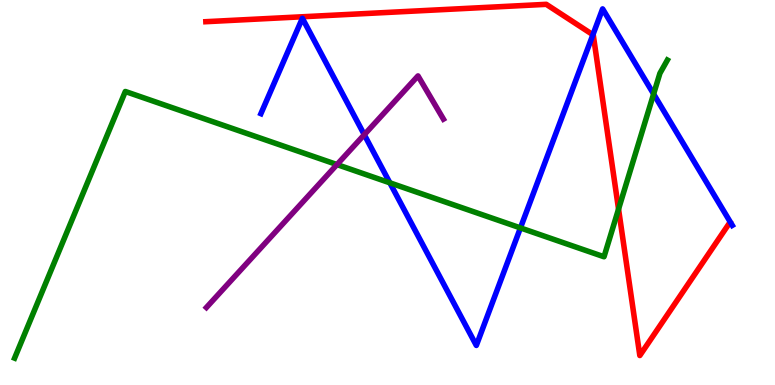[{'lines': ['blue', 'red'], 'intersections': [{'x': 7.65, 'y': 9.1}]}, {'lines': ['green', 'red'], 'intersections': [{'x': 7.98, 'y': 4.57}]}, {'lines': ['purple', 'red'], 'intersections': []}, {'lines': ['blue', 'green'], 'intersections': [{'x': 5.03, 'y': 5.25}, {'x': 6.72, 'y': 4.08}, {'x': 8.43, 'y': 7.56}]}, {'lines': ['blue', 'purple'], 'intersections': [{'x': 4.7, 'y': 6.5}]}, {'lines': ['green', 'purple'], 'intersections': [{'x': 4.35, 'y': 5.73}]}]